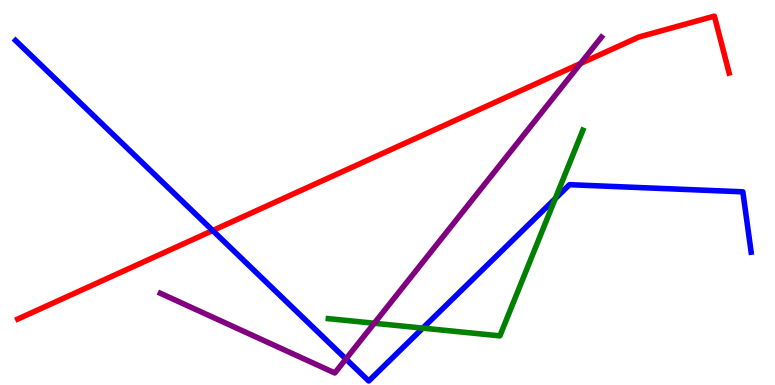[{'lines': ['blue', 'red'], 'intersections': [{'x': 2.74, 'y': 4.01}]}, {'lines': ['green', 'red'], 'intersections': []}, {'lines': ['purple', 'red'], 'intersections': [{'x': 7.49, 'y': 8.35}]}, {'lines': ['blue', 'green'], 'intersections': [{'x': 5.46, 'y': 1.48}, {'x': 7.16, 'y': 4.84}]}, {'lines': ['blue', 'purple'], 'intersections': [{'x': 4.46, 'y': 0.676}]}, {'lines': ['green', 'purple'], 'intersections': [{'x': 4.83, 'y': 1.6}]}]